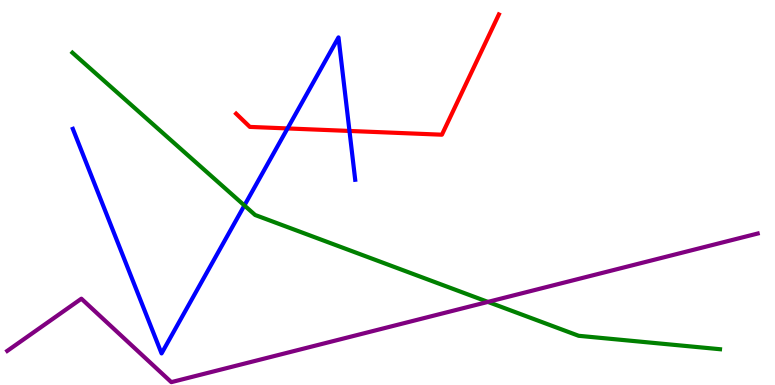[{'lines': ['blue', 'red'], 'intersections': [{'x': 3.71, 'y': 6.66}, {'x': 4.51, 'y': 6.6}]}, {'lines': ['green', 'red'], 'intersections': []}, {'lines': ['purple', 'red'], 'intersections': []}, {'lines': ['blue', 'green'], 'intersections': [{'x': 3.15, 'y': 4.66}]}, {'lines': ['blue', 'purple'], 'intersections': []}, {'lines': ['green', 'purple'], 'intersections': [{'x': 6.3, 'y': 2.16}]}]